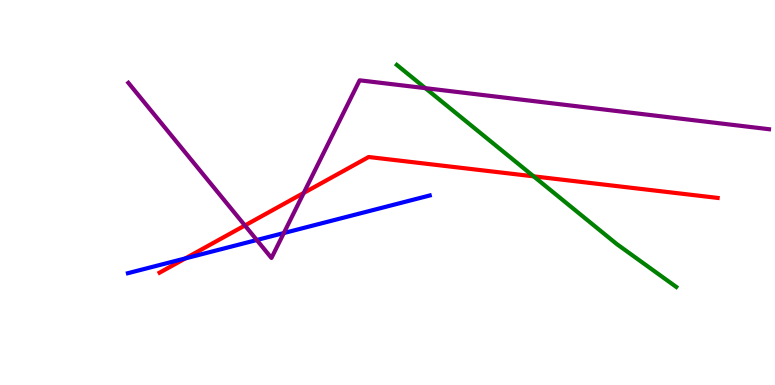[{'lines': ['blue', 'red'], 'intersections': [{'x': 2.39, 'y': 3.29}]}, {'lines': ['green', 'red'], 'intersections': [{'x': 6.89, 'y': 5.42}]}, {'lines': ['purple', 'red'], 'intersections': [{'x': 3.16, 'y': 4.14}, {'x': 3.92, 'y': 4.99}]}, {'lines': ['blue', 'green'], 'intersections': []}, {'lines': ['blue', 'purple'], 'intersections': [{'x': 3.31, 'y': 3.77}, {'x': 3.66, 'y': 3.95}]}, {'lines': ['green', 'purple'], 'intersections': [{'x': 5.49, 'y': 7.71}]}]